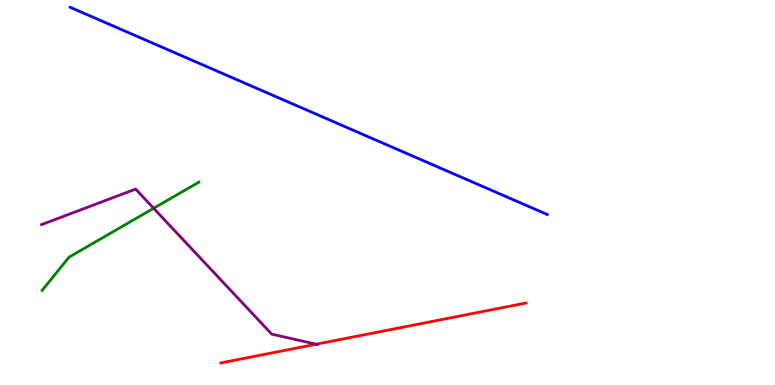[{'lines': ['blue', 'red'], 'intersections': []}, {'lines': ['green', 'red'], 'intersections': []}, {'lines': ['purple', 'red'], 'intersections': [{'x': 4.08, 'y': 1.06}]}, {'lines': ['blue', 'green'], 'intersections': []}, {'lines': ['blue', 'purple'], 'intersections': []}, {'lines': ['green', 'purple'], 'intersections': [{'x': 1.98, 'y': 4.59}]}]